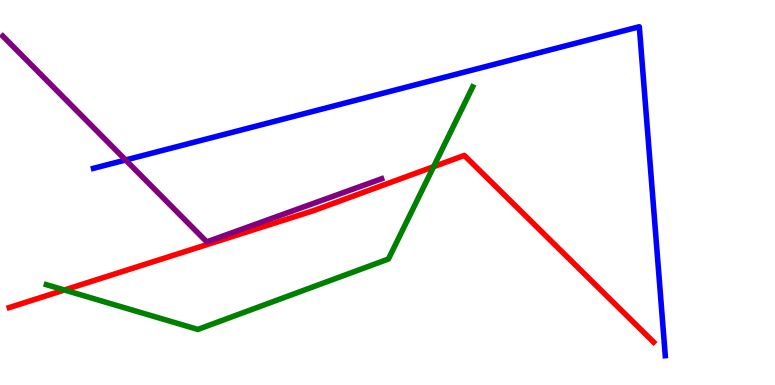[{'lines': ['blue', 'red'], 'intersections': []}, {'lines': ['green', 'red'], 'intersections': [{'x': 0.831, 'y': 2.47}, {'x': 5.6, 'y': 5.67}]}, {'lines': ['purple', 'red'], 'intersections': []}, {'lines': ['blue', 'green'], 'intersections': []}, {'lines': ['blue', 'purple'], 'intersections': [{'x': 1.62, 'y': 5.84}]}, {'lines': ['green', 'purple'], 'intersections': []}]